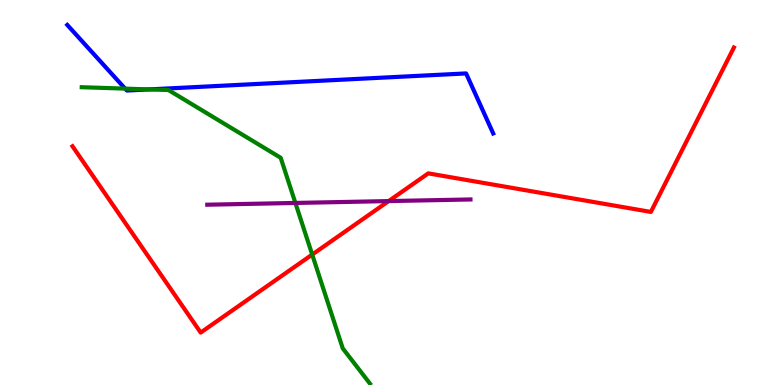[{'lines': ['blue', 'red'], 'intersections': []}, {'lines': ['green', 'red'], 'intersections': [{'x': 4.03, 'y': 3.39}]}, {'lines': ['purple', 'red'], 'intersections': [{'x': 5.01, 'y': 4.78}]}, {'lines': ['blue', 'green'], 'intersections': [{'x': 1.61, 'y': 7.7}, {'x': 1.92, 'y': 7.68}]}, {'lines': ['blue', 'purple'], 'intersections': []}, {'lines': ['green', 'purple'], 'intersections': [{'x': 3.81, 'y': 4.73}]}]